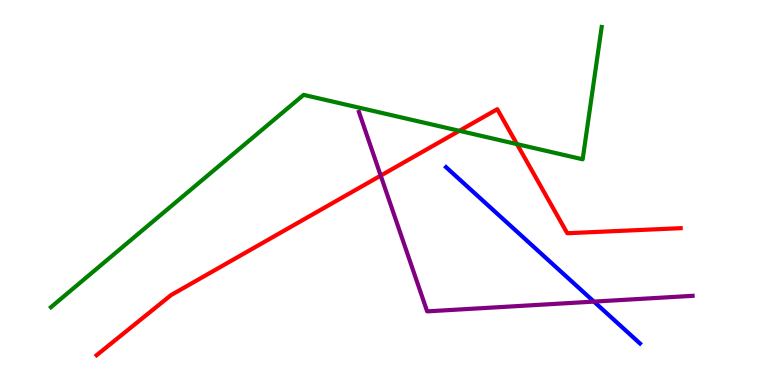[{'lines': ['blue', 'red'], 'intersections': []}, {'lines': ['green', 'red'], 'intersections': [{'x': 5.93, 'y': 6.6}, {'x': 6.67, 'y': 6.26}]}, {'lines': ['purple', 'red'], 'intersections': [{'x': 4.91, 'y': 5.44}]}, {'lines': ['blue', 'green'], 'intersections': []}, {'lines': ['blue', 'purple'], 'intersections': [{'x': 7.66, 'y': 2.17}]}, {'lines': ['green', 'purple'], 'intersections': []}]